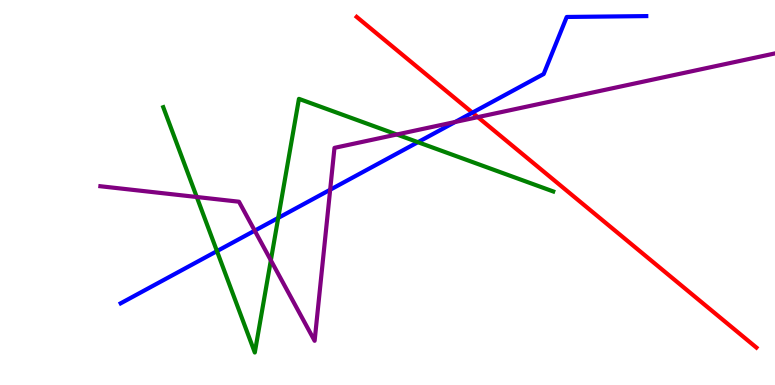[{'lines': ['blue', 'red'], 'intersections': [{'x': 6.1, 'y': 7.07}]}, {'lines': ['green', 'red'], 'intersections': []}, {'lines': ['purple', 'red'], 'intersections': [{'x': 6.17, 'y': 6.96}]}, {'lines': ['blue', 'green'], 'intersections': [{'x': 2.8, 'y': 3.48}, {'x': 3.59, 'y': 4.34}, {'x': 5.39, 'y': 6.31}]}, {'lines': ['blue', 'purple'], 'intersections': [{'x': 3.29, 'y': 4.01}, {'x': 4.26, 'y': 5.07}, {'x': 5.87, 'y': 6.83}]}, {'lines': ['green', 'purple'], 'intersections': [{'x': 2.54, 'y': 4.88}, {'x': 3.49, 'y': 3.24}, {'x': 5.12, 'y': 6.51}]}]